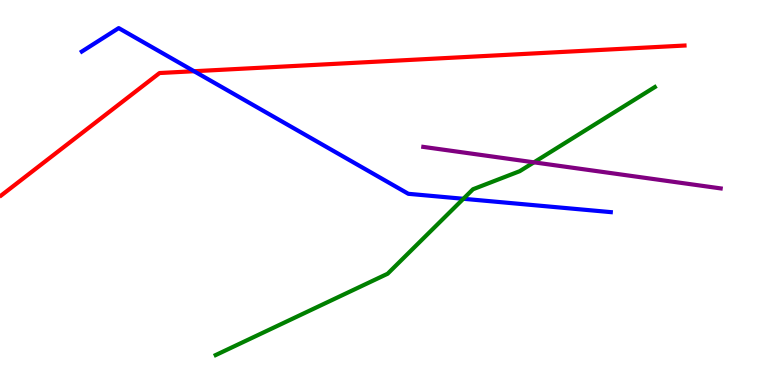[{'lines': ['blue', 'red'], 'intersections': [{'x': 2.5, 'y': 8.15}]}, {'lines': ['green', 'red'], 'intersections': []}, {'lines': ['purple', 'red'], 'intersections': []}, {'lines': ['blue', 'green'], 'intersections': [{'x': 5.98, 'y': 4.84}]}, {'lines': ['blue', 'purple'], 'intersections': []}, {'lines': ['green', 'purple'], 'intersections': [{'x': 6.89, 'y': 5.78}]}]